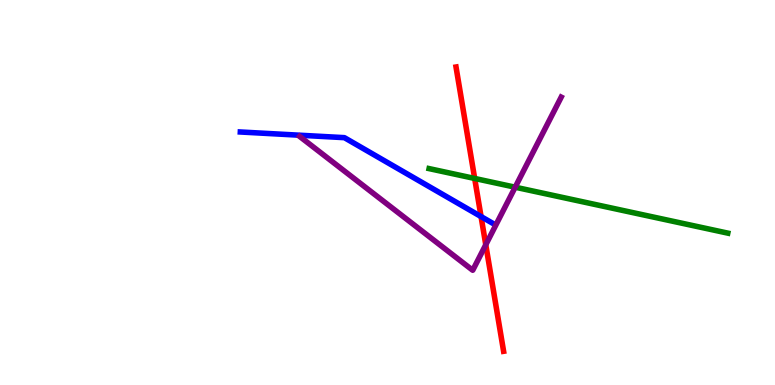[{'lines': ['blue', 'red'], 'intersections': [{'x': 6.21, 'y': 4.37}]}, {'lines': ['green', 'red'], 'intersections': [{'x': 6.12, 'y': 5.36}]}, {'lines': ['purple', 'red'], 'intersections': [{'x': 6.27, 'y': 3.64}]}, {'lines': ['blue', 'green'], 'intersections': []}, {'lines': ['blue', 'purple'], 'intersections': []}, {'lines': ['green', 'purple'], 'intersections': [{'x': 6.65, 'y': 5.14}]}]